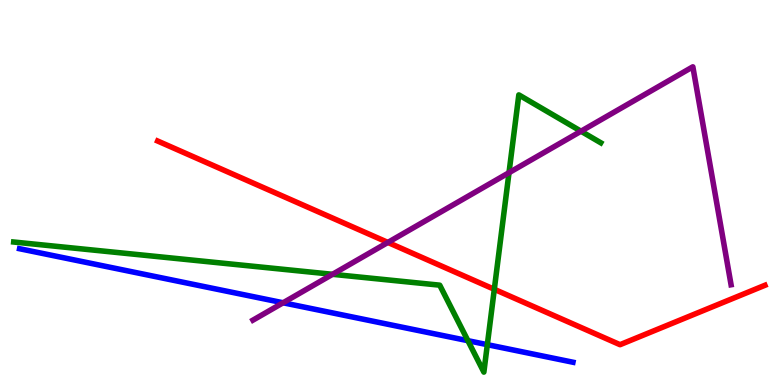[{'lines': ['blue', 'red'], 'intersections': []}, {'lines': ['green', 'red'], 'intersections': [{'x': 6.38, 'y': 2.49}]}, {'lines': ['purple', 'red'], 'intersections': [{'x': 5.01, 'y': 3.7}]}, {'lines': ['blue', 'green'], 'intersections': [{'x': 6.04, 'y': 1.15}, {'x': 6.29, 'y': 1.05}]}, {'lines': ['blue', 'purple'], 'intersections': [{'x': 3.65, 'y': 2.14}]}, {'lines': ['green', 'purple'], 'intersections': [{'x': 4.29, 'y': 2.88}, {'x': 6.57, 'y': 5.51}, {'x': 7.5, 'y': 6.59}]}]